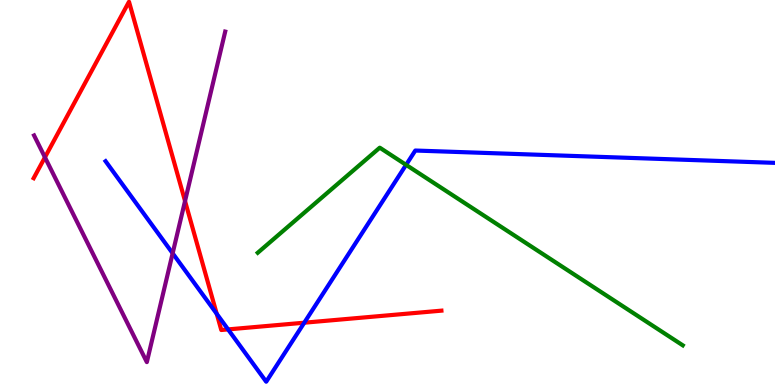[{'lines': ['blue', 'red'], 'intersections': [{'x': 2.8, 'y': 1.85}, {'x': 2.94, 'y': 1.44}, {'x': 3.93, 'y': 1.62}]}, {'lines': ['green', 'red'], 'intersections': []}, {'lines': ['purple', 'red'], 'intersections': [{'x': 0.58, 'y': 5.91}, {'x': 2.39, 'y': 4.78}]}, {'lines': ['blue', 'green'], 'intersections': [{'x': 5.24, 'y': 5.72}]}, {'lines': ['blue', 'purple'], 'intersections': [{'x': 2.23, 'y': 3.42}]}, {'lines': ['green', 'purple'], 'intersections': []}]